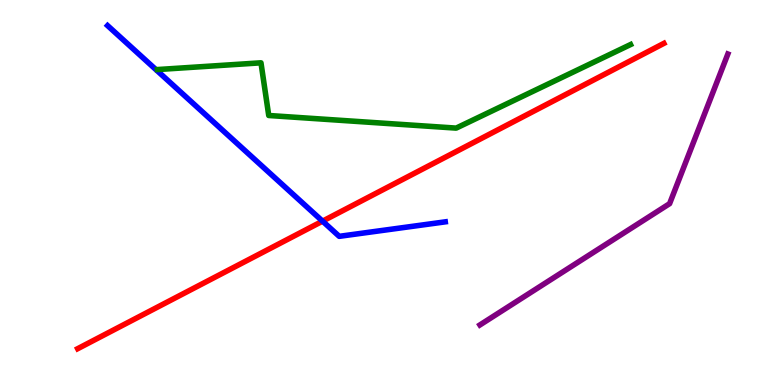[{'lines': ['blue', 'red'], 'intersections': [{'x': 4.16, 'y': 4.26}]}, {'lines': ['green', 'red'], 'intersections': []}, {'lines': ['purple', 'red'], 'intersections': []}, {'lines': ['blue', 'green'], 'intersections': []}, {'lines': ['blue', 'purple'], 'intersections': []}, {'lines': ['green', 'purple'], 'intersections': []}]